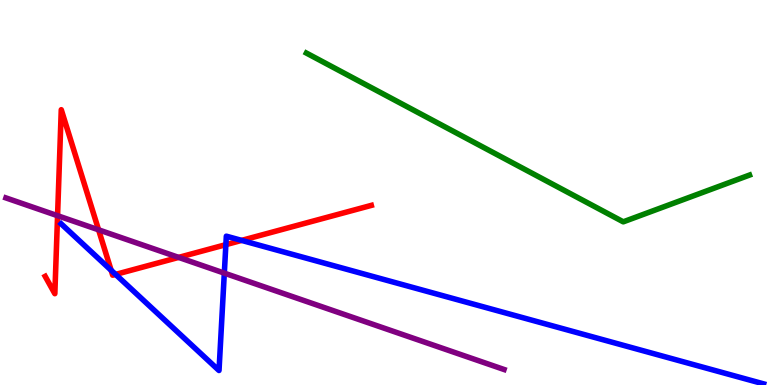[{'lines': ['blue', 'red'], 'intersections': [{'x': 1.43, 'y': 2.98}, {'x': 1.49, 'y': 2.87}, {'x': 2.91, 'y': 3.65}, {'x': 3.12, 'y': 3.76}]}, {'lines': ['green', 'red'], 'intersections': []}, {'lines': ['purple', 'red'], 'intersections': [{'x': 0.743, 'y': 4.4}, {'x': 1.27, 'y': 4.03}, {'x': 2.31, 'y': 3.31}]}, {'lines': ['blue', 'green'], 'intersections': []}, {'lines': ['blue', 'purple'], 'intersections': [{'x': 2.89, 'y': 2.91}]}, {'lines': ['green', 'purple'], 'intersections': []}]